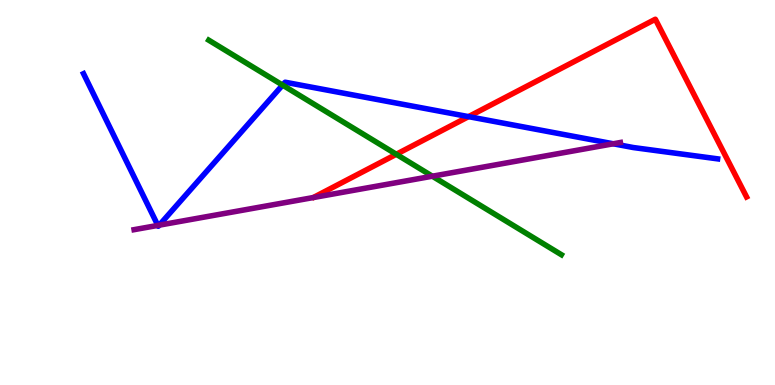[{'lines': ['blue', 'red'], 'intersections': [{'x': 6.05, 'y': 6.97}]}, {'lines': ['green', 'red'], 'intersections': [{'x': 5.11, 'y': 5.99}]}, {'lines': ['purple', 'red'], 'intersections': []}, {'lines': ['blue', 'green'], 'intersections': [{'x': 3.65, 'y': 7.79}]}, {'lines': ['blue', 'purple'], 'intersections': [{'x': 2.04, 'y': 4.15}, {'x': 2.05, 'y': 4.15}, {'x': 7.91, 'y': 6.27}]}, {'lines': ['green', 'purple'], 'intersections': [{'x': 5.58, 'y': 5.42}]}]